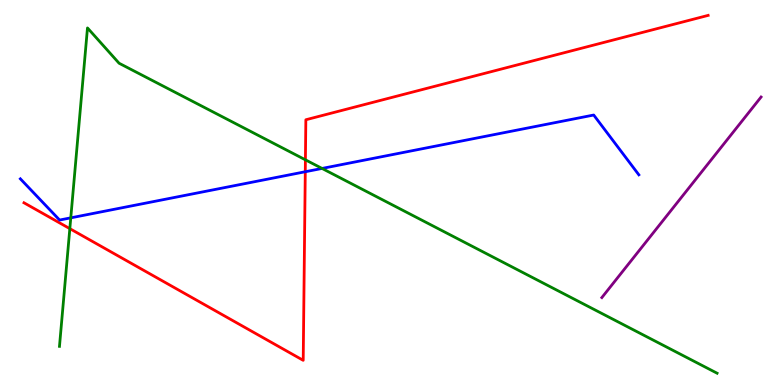[{'lines': ['blue', 'red'], 'intersections': [{'x': 3.94, 'y': 5.54}]}, {'lines': ['green', 'red'], 'intersections': [{'x': 0.901, 'y': 4.06}, {'x': 3.94, 'y': 5.85}]}, {'lines': ['purple', 'red'], 'intersections': []}, {'lines': ['blue', 'green'], 'intersections': [{'x': 0.913, 'y': 4.34}, {'x': 4.16, 'y': 5.62}]}, {'lines': ['blue', 'purple'], 'intersections': []}, {'lines': ['green', 'purple'], 'intersections': []}]